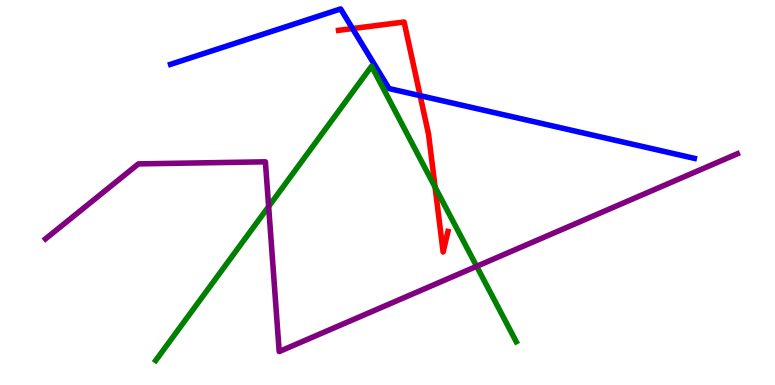[{'lines': ['blue', 'red'], 'intersections': [{'x': 4.55, 'y': 9.26}, {'x': 5.42, 'y': 7.52}]}, {'lines': ['green', 'red'], 'intersections': [{'x': 5.61, 'y': 5.14}]}, {'lines': ['purple', 'red'], 'intersections': []}, {'lines': ['blue', 'green'], 'intersections': []}, {'lines': ['blue', 'purple'], 'intersections': []}, {'lines': ['green', 'purple'], 'intersections': [{'x': 3.47, 'y': 4.64}, {'x': 6.15, 'y': 3.08}]}]